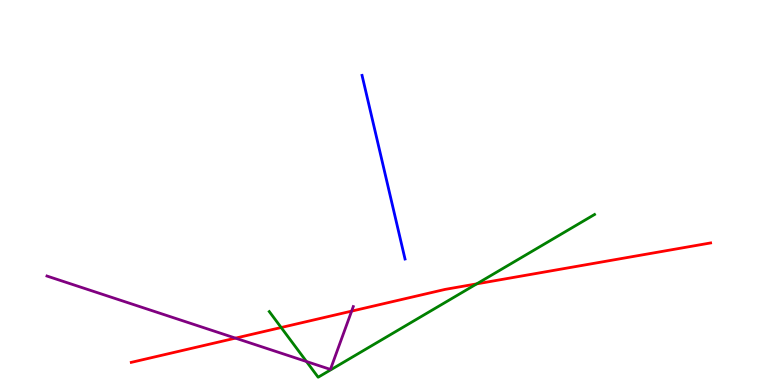[{'lines': ['blue', 'red'], 'intersections': []}, {'lines': ['green', 'red'], 'intersections': [{'x': 3.63, 'y': 1.49}, {'x': 6.15, 'y': 2.63}]}, {'lines': ['purple', 'red'], 'intersections': [{'x': 3.04, 'y': 1.22}, {'x': 4.54, 'y': 1.92}]}, {'lines': ['blue', 'green'], 'intersections': []}, {'lines': ['blue', 'purple'], 'intersections': []}, {'lines': ['green', 'purple'], 'intersections': [{'x': 3.95, 'y': 0.61}]}]